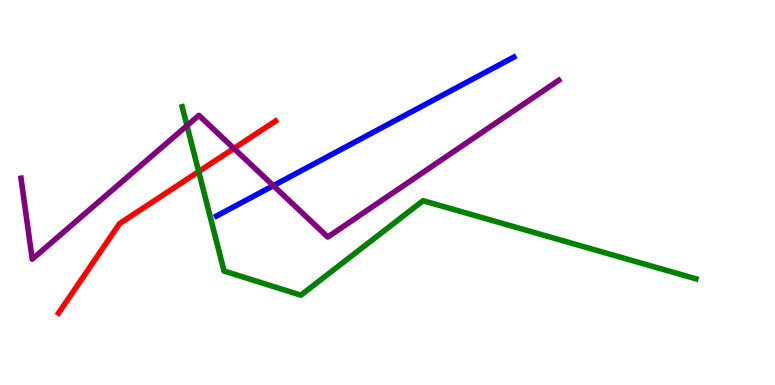[{'lines': ['blue', 'red'], 'intersections': []}, {'lines': ['green', 'red'], 'intersections': [{'x': 2.56, 'y': 5.54}]}, {'lines': ['purple', 'red'], 'intersections': [{'x': 3.02, 'y': 6.14}]}, {'lines': ['blue', 'green'], 'intersections': []}, {'lines': ['blue', 'purple'], 'intersections': [{'x': 3.53, 'y': 5.18}]}, {'lines': ['green', 'purple'], 'intersections': [{'x': 2.41, 'y': 6.74}]}]